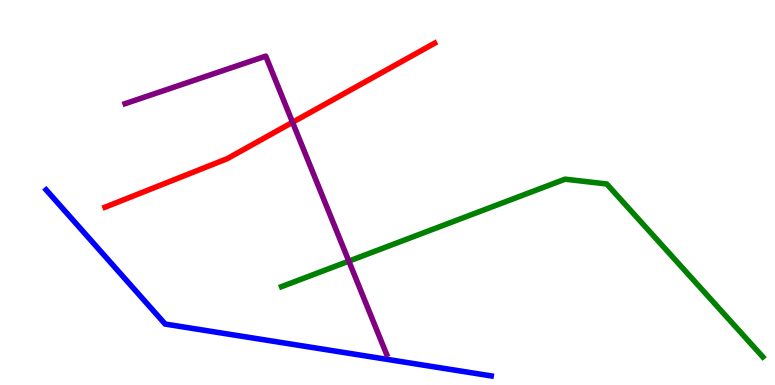[{'lines': ['blue', 'red'], 'intersections': []}, {'lines': ['green', 'red'], 'intersections': []}, {'lines': ['purple', 'red'], 'intersections': [{'x': 3.77, 'y': 6.82}]}, {'lines': ['blue', 'green'], 'intersections': []}, {'lines': ['blue', 'purple'], 'intersections': []}, {'lines': ['green', 'purple'], 'intersections': [{'x': 4.5, 'y': 3.22}]}]